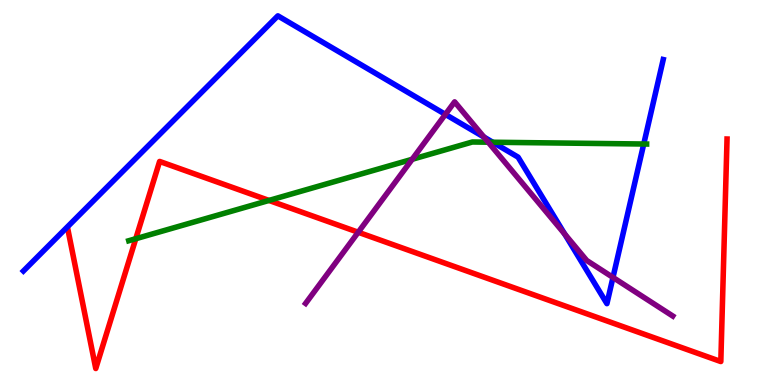[{'lines': ['blue', 'red'], 'intersections': []}, {'lines': ['green', 'red'], 'intersections': [{'x': 1.75, 'y': 3.8}, {'x': 3.47, 'y': 4.79}]}, {'lines': ['purple', 'red'], 'intersections': [{'x': 4.62, 'y': 3.97}]}, {'lines': ['blue', 'green'], 'intersections': [{'x': 6.36, 'y': 6.31}, {'x': 8.31, 'y': 6.26}]}, {'lines': ['blue', 'purple'], 'intersections': [{'x': 5.75, 'y': 7.03}, {'x': 6.24, 'y': 6.44}, {'x': 7.29, 'y': 3.92}, {'x': 7.91, 'y': 2.79}]}, {'lines': ['green', 'purple'], 'intersections': [{'x': 5.32, 'y': 5.86}, {'x': 6.3, 'y': 6.31}]}]